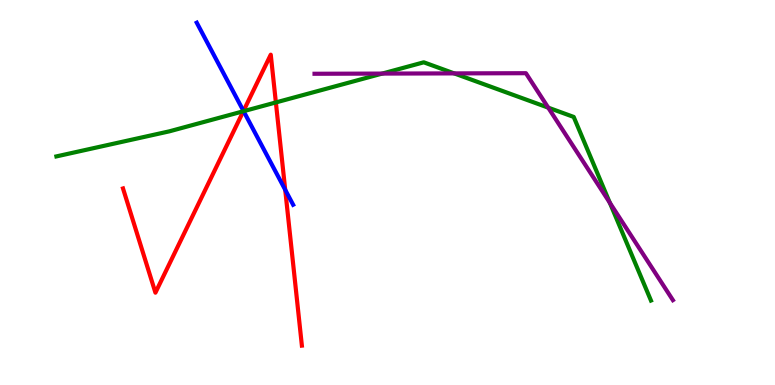[{'lines': ['blue', 'red'], 'intersections': [{'x': 3.14, 'y': 7.12}, {'x': 3.68, 'y': 5.07}]}, {'lines': ['green', 'red'], 'intersections': [{'x': 3.14, 'y': 7.11}, {'x': 3.56, 'y': 7.34}]}, {'lines': ['purple', 'red'], 'intersections': []}, {'lines': ['blue', 'green'], 'intersections': [{'x': 3.14, 'y': 7.11}]}, {'lines': ['blue', 'purple'], 'intersections': []}, {'lines': ['green', 'purple'], 'intersections': [{'x': 4.93, 'y': 8.09}, {'x': 5.86, 'y': 8.09}, {'x': 7.07, 'y': 7.2}, {'x': 7.87, 'y': 4.73}]}]